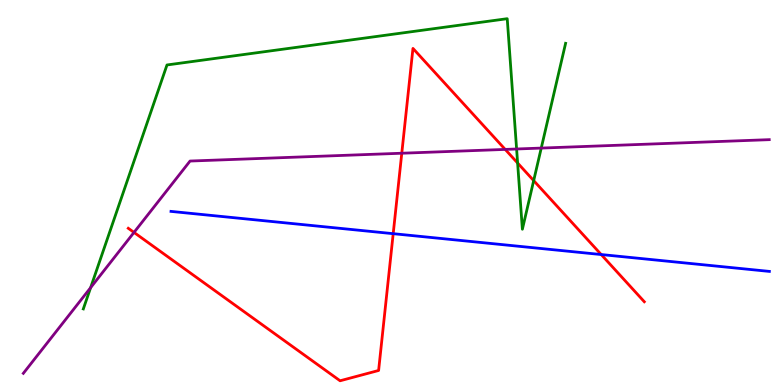[{'lines': ['blue', 'red'], 'intersections': [{'x': 5.07, 'y': 3.93}, {'x': 7.76, 'y': 3.39}]}, {'lines': ['green', 'red'], 'intersections': [{'x': 6.68, 'y': 5.77}, {'x': 6.89, 'y': 5.31}]}, {'lines': ['purple', 'red'], 'intersections': [{'x': 1.73, 'y': 3.96}, {'x': 5.18, 'y': 6.02}, {'x': 6.52, 'y': 6.12}]}, {'lines': ['blue', 'green'], 'intersections': []}, {'lines': ['blue', 'purple'], 'intersections': []}, {'lines': ['green', 'purple'], 'intersections': [{'x': 1.17, 'y': 2.53}, {'x': 6.67, 'y': 6.13}, {'x': 6.98, 'y': 6.15}]}]